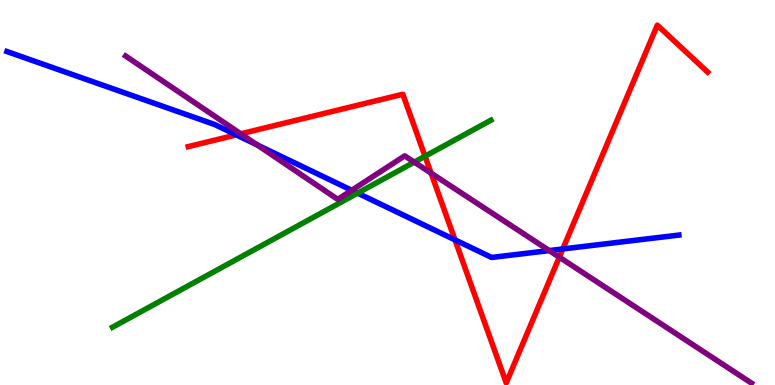[{'lines': ['blue', 'red'], 'intersections': [{'x': 3.05, 'y': 6.5}, {'x': 5.87, 'y': 3.77}, {'x': 7.26, 'y': 3.53}]}, {'lines': ['green', 'red'], 'intersections': [{'x': 5.48, 'y': 5.94}]}, {'lines': ['purple', 'red'], 'intersections': [{'x': 3.11, 'y': 6.52}, {'x': 5.56, 'y': 5.5}, {'x': 7.22, 'y': 3.32}]}, {'lines': ['blue', 'green'], 'intersections': [{'x': 4.61, 'y': 4.98}]}, {'lines': ['blue', 'purple'], 'intersections': [{'x': 3.32, 'y': 6.24}, {'x': 4.54, 'y': 5.06}, {'x': 7.09, 'y': 3.49}]}, {'lines': ['green', 'purple'], 'intersections': [{'x': 5.35, 'y': 5.79}]}]